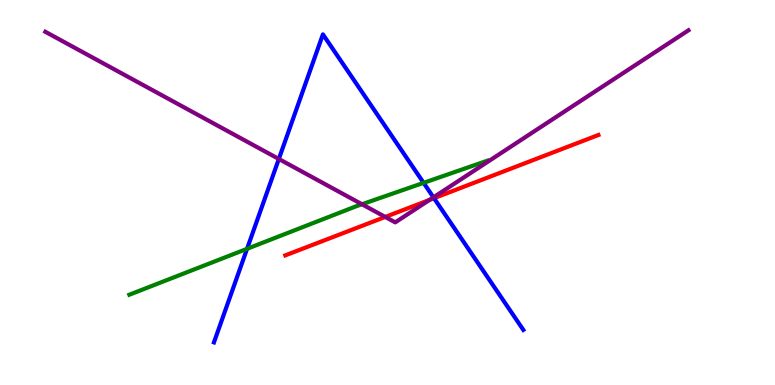[{'lines': ['blue', 'red'], 'intersections': [{'x': 5.6, 'y': 4.85}]}, {'lines': ['green', 'red'], 'intersections': []}, {'lines': ['purple', 'red'], 'intersections': [{'x': 4.97, 'y': 4.37}, {'x': 5.54, 'y': 4.81}]}, {'lines': ['blue', 'green'], 'intersections': [{'x': 3.19, 'y': 3.54}, {'x': 5.47, 'y': 5.25}]}, {'lines': ['blue', 'purple'], 'intersections': [{'x': 3.6, 'y': 5.87}, {'x': 5.59, 'y': 4.87}]}, {'lines': ['green', 'purple'], 'intersections': [{'x': 4.67, 'y': 4.69}]}]